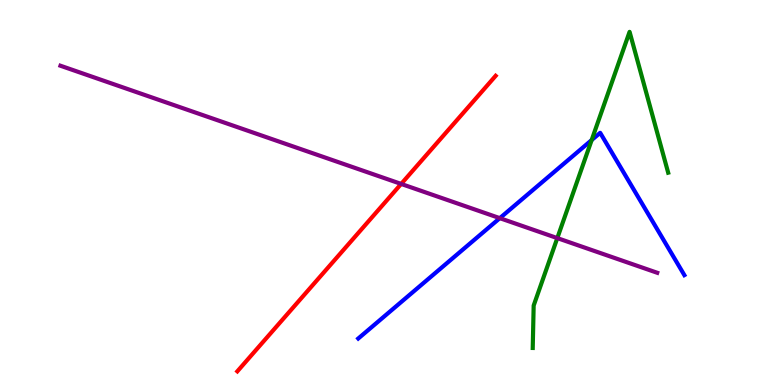[{'lines': ['blue', 'red'], 'intersections': []}, {'lines': ['green', 'red'], 'intersections': []}, {'lines': ['purple', 'red'], 'intersections': [{'x': 5.18, 'y': 5.22}]}, {'lines': ['blue', 'green'], 'intersections': [{'x': 7.63, 'y': 6.36}]}, {'lines': ['blue', 'purple'], 'intersections': [{'x': 6.45, 'y': 4.33}]}, {'lines': ['green', 'purple'], 'intersections': [{'x': 7.19, 'y': 3.82}]}]